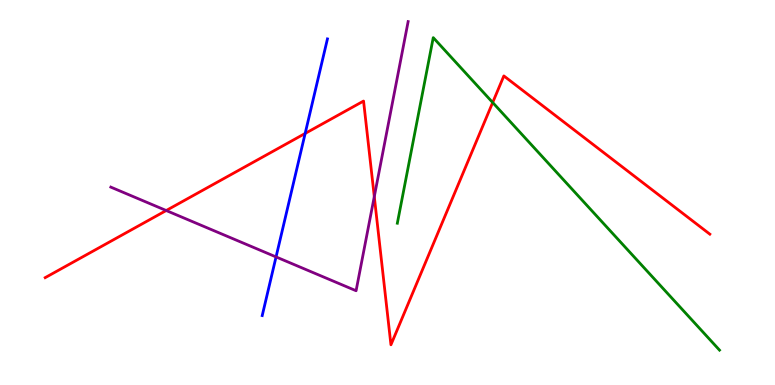[{'lines': ['blue', 'red'], 'intersections': [{'x': 3.94, 'y': 6.53}]}, {'lines': ['green', 'red'], 'intersections': [{'x': 6.36, 'y': 7.34}]}, {'lines': ['purple', 'red'], 'intersections': [{'x': 2.14, 'y': 4.53}, {'x': 4.83, 'y': 4.89}]}, {'lines': ['blue', 'green'], 'intersections': []}, {'lines': ['blue', 'purple'], 'intersections': [{'x': 3.56, 'y': 3.33}]}, {'lines': ['green', 'purple'], 'intersections': []}]